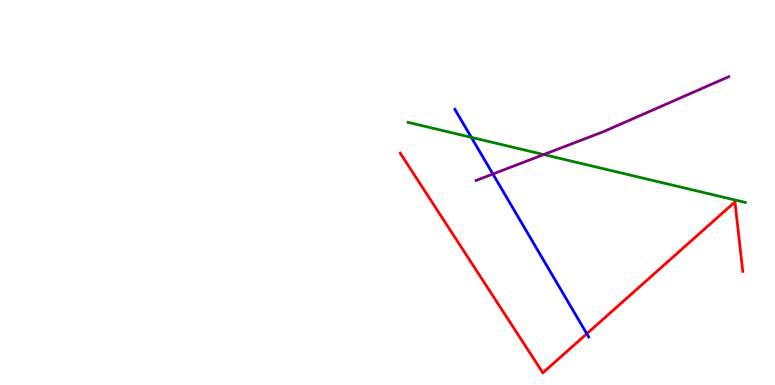[{'lines': ['blue', 'red'], 'intersections': [{'x': 7.57, 'y': 1.33}]}, {'lines': ['green', 'red'], 'intersections': []}, {'lines': ['purple', 'red'], 'intersections': []}, {'lines': ['blue', 'green'], 'intersections': [{'x': 6.08, 'y': 6.43}]}, {'lines': ['blue', 'purple'], 'intersections': [{'x': 6.36, 'y': 5.48}]}, {'lines': ['green', 'purple'], 'intersections': [{'x': 7.02, 'y': 5.99}]}]